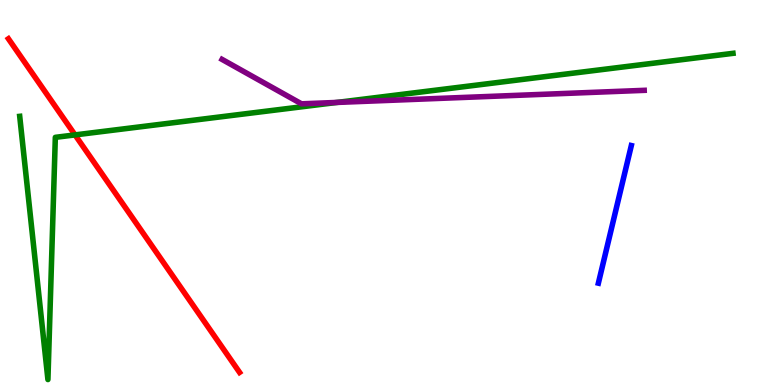[{'lines': ['blue', 'red'], 'intersections': []}, {'lines': ['green', 'red'], 'intersections': [{'x': 0.968, 'y': 6.5}]}, {'lines': ['purple', 'red'], 'intersections': []}, {'lines': ['blue', 'green'], 'intersections': []}, {'lines': ['blue', 'purple'], 'intersections': []}, {'lines': ['green', 'purple'], 'intersections': [{'x': 4.35, 'y': 7.34}]}]